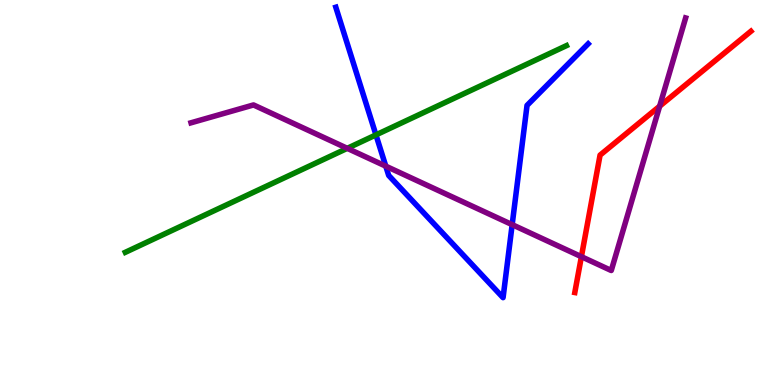[{'lines': ['blue', 'red'], 'intersections': []}, {'lines': ['green', 'red'], 'intersections': []}, {'lines': ['purple', 'red'], 'intersections': [{'x': 7.5, 'y': 3.33}, {'x': 8.51, 'y': 7.24}]}, {'lines': ['blue', 'green'], 'intersections': [{'x': 4.85, 'y': 6.5}]}, {'lines': ['blue', 'purple'], 'intersections': [{'x': 4.98, 'y': 5.68}, {'x': 6.61, 'y': 4.16}]}, {'lines': ['green', 'purple'], 'intersections': [{'x': 4.48, 'y': 6.15}]}]